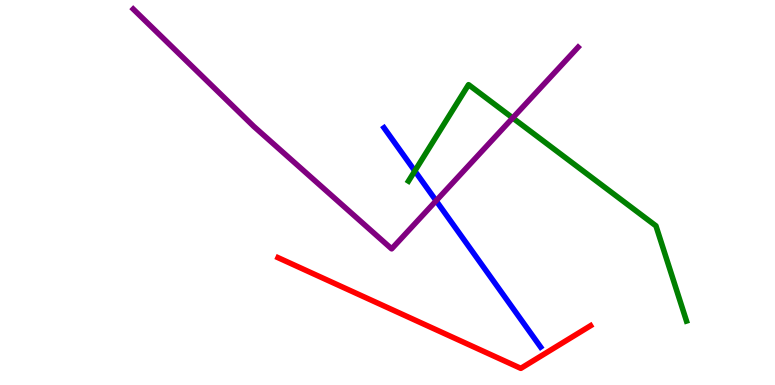[{'lines': ['blue', 'red'], 'intersections': []}, {'lines': ['green', 'red'], 'intersections': []}, {'lines': ['purple', 'red'], 'intersections': []}, {'lines': ['blue', 'green'], 'intersections': [{'x': 5.35, 'y': 5.56}]}, {'lines': ['blue', 'purple'], 'intersections': [{'x': 5.63, 'y': 4.79}]}, {'lines': ['green', 'purple'], 'intersections': [{'x': 6.62, 'y': 6.94}]}]